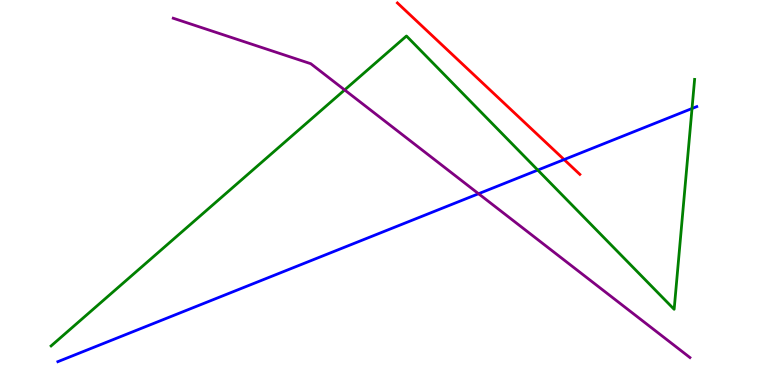[{'lines': ['blue', 'red'], 'intersections': [{'x': 7.28, 'y': 5.86}]}, {'lines': ['green', 'red'], 'intersections': []}, {'lines': ['purple', 'red'], 'intersections': []}, {'lines': ['blue', 'green'], 'intersections': [{'x': 6.94, 'y': 5.58}, {'x': 8.93, 'y': 7.18}]}, {'lines': ['blue', 'purple'], 'intersections': [{'x': 6.17, 'y': 4.97}]}, {'lines': ['green', 'purple'], 'intersections': [{'x': 4.45, 'y': 7.66}]}]